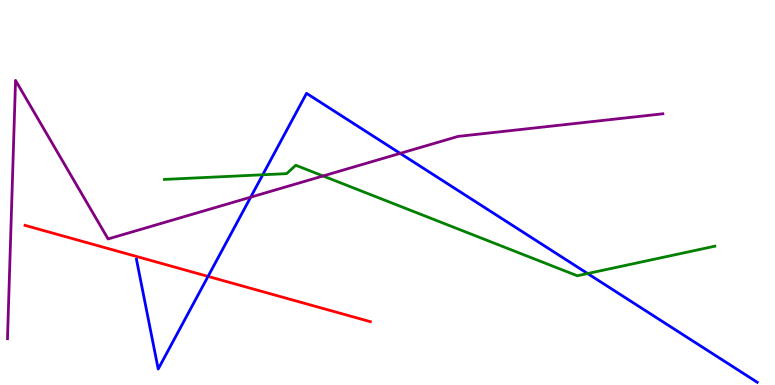[{'lines': ['blue', 'red'], 'intersections': [{'x': 2.68, 'y': 2.82}]}, {'lines': ['green', 'red'], 'intersections': []}, {'lines': ['purple', 'red'], 'intersections': []}, {'lines': ['blue', 'green'], 'intersections': [{'x': 3.39, 'y': 5.46}, {'x': 7.58, 'y': 2.9}]}, {'lines': ['blue', 'purple'], 'intersections': [{'x': 3.23, 'y': 4.88}, {'x': 5.16, 'y': 6.02}]}, {'lines': ['green', 'purple'], 'intersections': [{'x': 4.17, 'y': 5.43}]}]